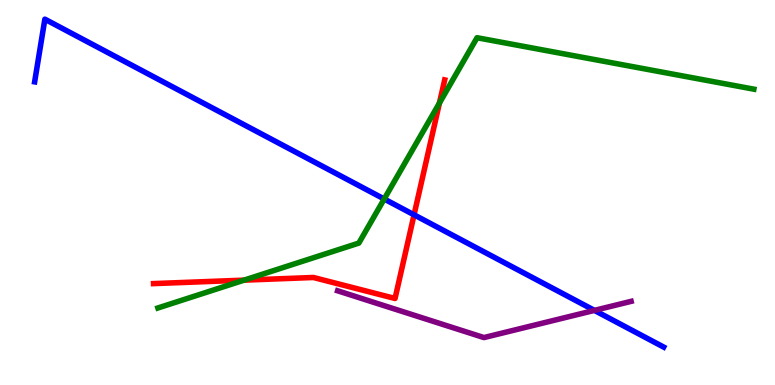[{'lines': ['blue', 'red'], 'intersections': [{'x': 5.34, 'y': 4.42}]}, {'lines': ['green', 'red'], 'intersections': [{'x': 3.15, 'y': 2.72}, {'x': 5.67, 'y': 7.32}]}, {'lines': ['purple', 'red'], 'intersections': []}, {'lines': ['blue', 'green'], 'intersections': [{'x': 4.96, 'y': 4.83}]}, {'lines': ['blue', 'purple'], 'intersections': [{'x': 7.67, 'y': 1.94}]}, {'lines': ['green', 'purple'], 'intersections': []}]